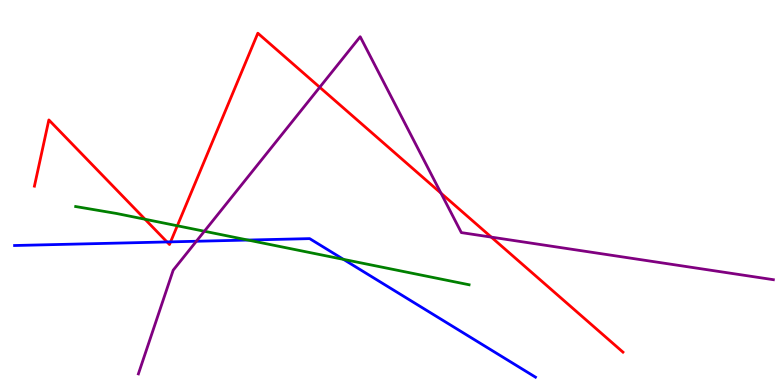[{'lines': ['blue', 'red'], 'intersections': [{'x': 2.15, 'y': 3.72}, {'x': 2.2, 'y': 3.72}]}, {'lines': ['green', 'red'], 'intersections': [{'x': 1.87, 'y': 4.31}, {'x': 2.29, 'y': 4.14}]}, {'lines': ['purple', 'red'], 'intersections': [{'x': 4.13, 'y': 7.73}, {'x': 5.69, 'y': 4.98}, {'x': 6.34, 'y': 3.84}]}, {'lines': ['blue', 'green'], 'intersections': [{'x': 3.2, 'y': 3.76}, {'x': 4.43, 'y': 3.26}]}, {'lines': ['blue', 'purple'], 'intersections': [{'x': 2.53, 'y': 3.73}]}, {'lines': ['green', 'purple'], 'intersections': [{'x': 2.64, 'y': 3.99}]}]